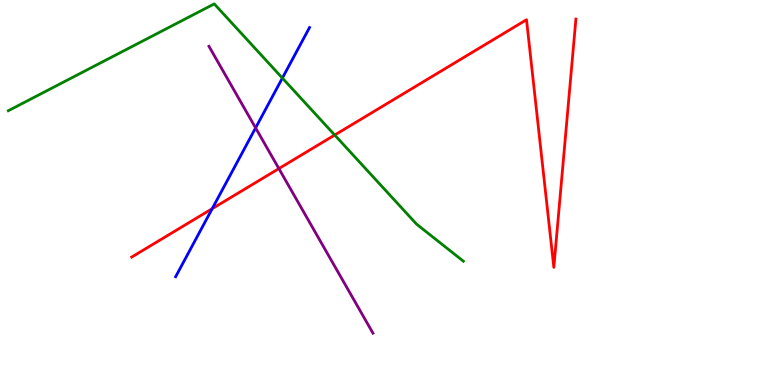[{'lines': ['blue', 'red'], 'intersections': [{'x': 2.74, 'y': 4.58}]}, {'lines': ['green', 'red'], 'intersections': [{'x': 4.32, 'y': 6.49}]}, {'lines': ['purple', 'red'], 'intersections': [{'x': 3.6, 'y': 5.62}]}, {'lines': ['blue', 'green'], 'intersections': [{'x': 3.64, 'y': 7.97}]}, {'lines': ['blue', 'purple'], 'intersections': [{'x': 3.3, 'y': 6.68}]}, {'lines': ['green', 'purple'], 'intersections': []}]